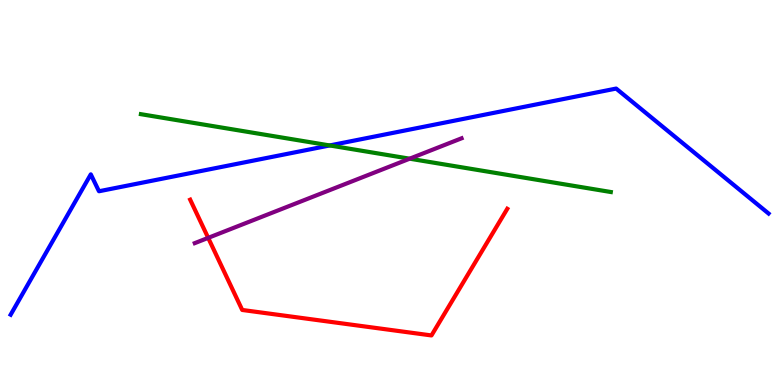[{'lines': ['blue', 'red'], 'intersections': []}, {'lines': ['green', 'red'], 'intersections': []}, {'lines': ['purple', 'red'], 'intersections': [{'x': 2.69, 'y': 3.82}]}, {'lines': ['blue', 'green'], 'intersections': [{'x': 4.25, 'y': 6.22}]}, {'lines': ['blue', 'purple'], 'intersections': []}, {'lines': ['green', 'purple'], 'intersections': [{'x': 5.29, 'y': 5.88}]}]